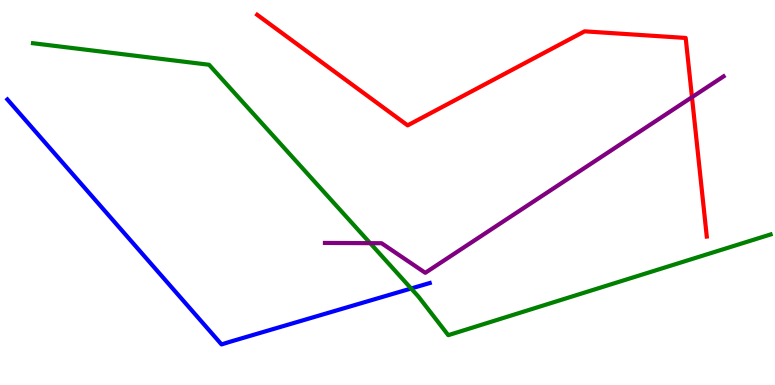[{'lines': ['blue', 'red'], 'intersections': []}, {'lines': ['green', 'red'], 'intersections': []}, {'lines': ['purple', 'red'], 'intersections': [{'x': 8.93, 'y': 7.48}]}, {'lines': ['blue', 'green'], 'intersections': [{'x': 5.3, 'y': 2.51}]}, {'lines': ['blue', 'purple'], 'intersections': []}, {'lines': ['green', 'purple'], 'intersections': [{'x': 4.78, 'y': 3.68}]}]